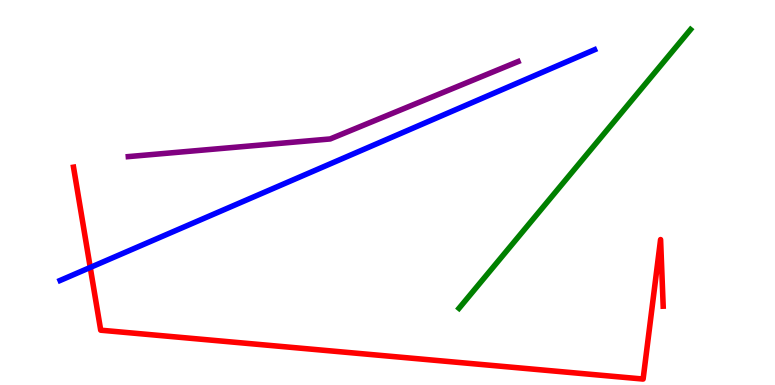[{'lines': ['blue', 'red'], 'intersections': [{'x': 1.16, 'y': 3.05}]}, {'lines': ['green', 'red'], 'intersections': []}, {'lines': ['purple', 'red'], 'intersections': []}, {'lines': ['blue', 'green'], 'intersections': []}, {'lines': ['blue', 'purple'], 'intersections': []}, {'lines': ['green', 'purple'], 'intersections': []}]